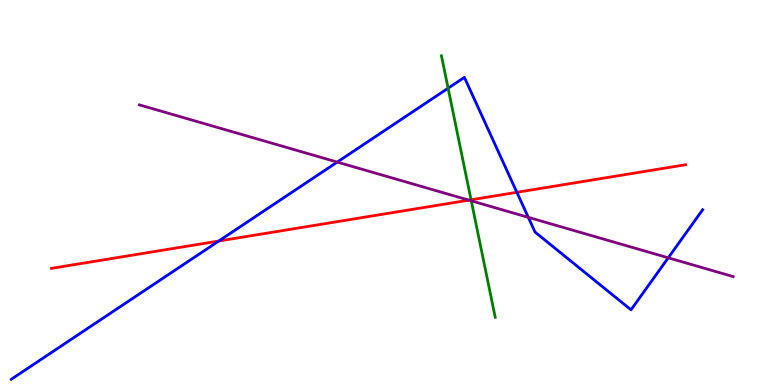[{'lines': ['blue', 'red'], 'intersections': [{'x': 2.82, 'y': 3.74}, {'x': 6.67, 'y': 5.01}]}, {'lines': ['green', 'red'], 'intersections': [{'x': 6.08, 'y': 4.81}]}, {'lines': ['purple', 'red'], 'intersections': [{'x': 6.05, 'y': 4.8}]}, {'lines': ['blue', 'green'], 'intersections': [{'x': 5.78, 'y': 7.71}]}, {'lines': ['blue', 'purple'], 'intersections': [{'x': 4.35, 'y': 5.79}, {'x': 6.82, 'y': 4.35}, {'x': 8.62, 'y': 3.3}]}, {'lines': ['green', 'purple'], 'intersections': [{'x': 6.08, 'y': 4.78}]}]